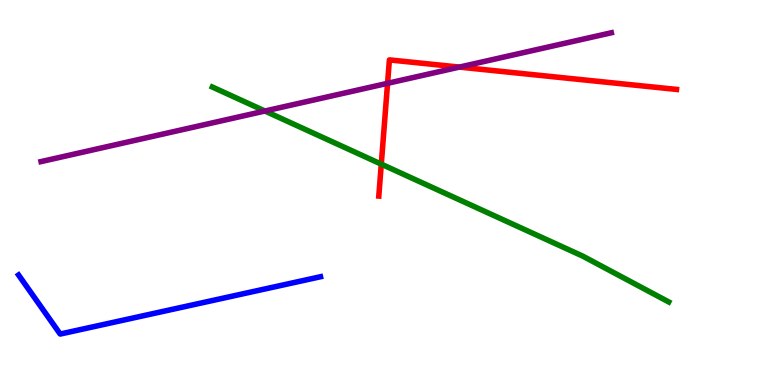[{'lines': ['blue', 'red'], 'intersections': []}, {'lines': ['green', 'red'], 'intersections': [{'x': 4.92, 'y': 5.74}]}, {'lines': ['purple', 'red'], 'intersections': [{'x': 5.0, 'y': 7.84}, {'x': 5.93, 'y': 8.26}]}, {'lines': ['blue', 'green'], 'intersections': []}, {'lines': ['blue', 'purple'], 'intersections': []}, {'lines': ['green', 'purple'], 'intersections': [{'x': 3.42, 'y': 7.12}]}]